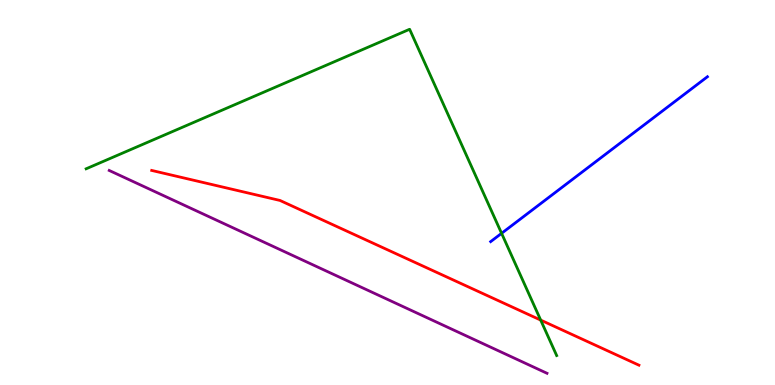[{'lines': ['blue', 'red'], 'intersections': []}, {'lines': ['green', 'red'], 'intersections': [{'x': 6.98, 'y': 1.69}]}, {'lines': ['purple', 'red'], 'intersections': []}, {'lines': ['blue', 'green'], 'intersections': [{'x': 6.47, 'y': 3.94}]}, {'lines': ['blue', 'purple'], 'intersections': []}, {'lines': ['green', 'purple'], 'intersections': []}]